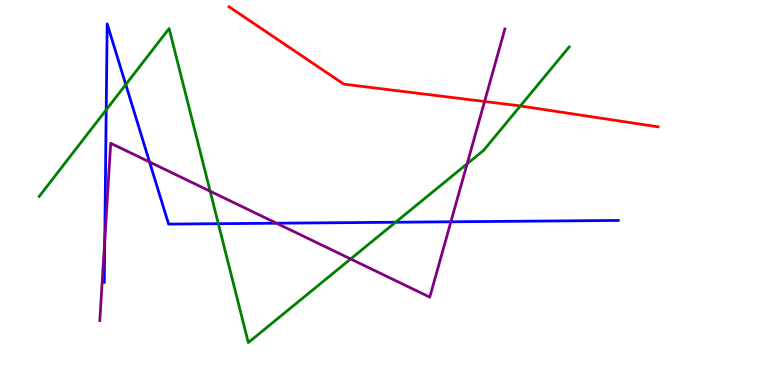[{'lines': ['blue', 'red'], 'intersections': []}, {'lines': ['green', 'red'], 'intersections': [{'x': 6.71, 'y': 7.25}]}, {'lines': ['purple', 'red'], 'intersections': [{'x': 6.25, 'y': 7.36}]}, {'lines': ['blue', 'green'], 'intersections': [{'x': 1.37, 'y': 7.15}, {'x': 1.62, 'y': 7.8}, {'x': 2.82, 'y': 4.19}, {'x': 5.1, 'y': 4.23}]}, {'lines': ['blue', 'purple'], 'intersections': [{'x': 1.35, 'y': 3.77}, {'x': 1.93, 'y': 5.79}, {'x': 3.57, 'y': 4.2}, {'x': 5.82, 'y': 4.24}]}, {'lines': ['green', 'purple'], 'intersections': [{'x': 2.71, 'y': 5.03}, {'x': 4.52, 'y': 3.27}, {'x': 6.03, 'y': 5.74}]}]